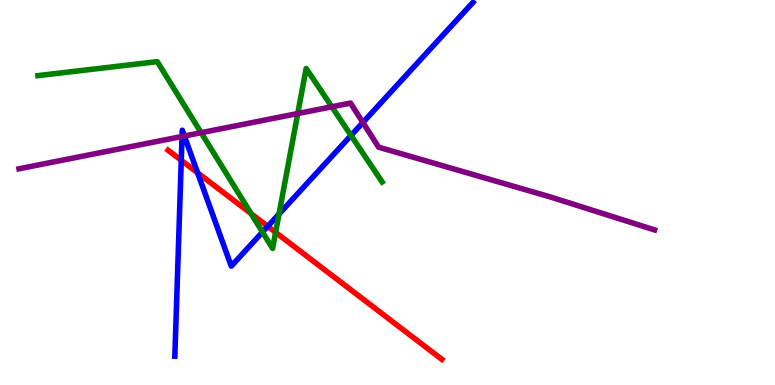[{'lines': ['blue', 'red'], 'intersections': [{'x': 2.34, 'y': 5.84}, {'x': 2.55, 'y': 5.51}, {'x': 3.45, 'y': 4.12}]}, {'lines': ['green', 'red'], 'intersections': [{'x': 3.24, 'y': 4.45}, {'x': 3.56, 'y': 3.96}]}, {'lines': ['purple', 'red'], 'intersections': []}, {'lines': ['blue', 'green'], 'intersections': [{'x': 3.39, 'y': 3.97}, {'x': 3.6, 'y': 4.44}, {'x': 4.53, 'y': 6.48}]}, {'lines': ['blue', 'purple'], 'intersections': [{'x': 2.35, 'y': 6.46}, {'x': 2.38, 'y': 6.47}, {'x': 4.68, 'y': 6.82}]}, {'lines': ['green', 'purple'], 'intersections': [{'x': 2.6, 'y': 6.55}, {'x': 3.84, 'y': 7.05}, {'x': 4.28, 'y': 7.23}]}]